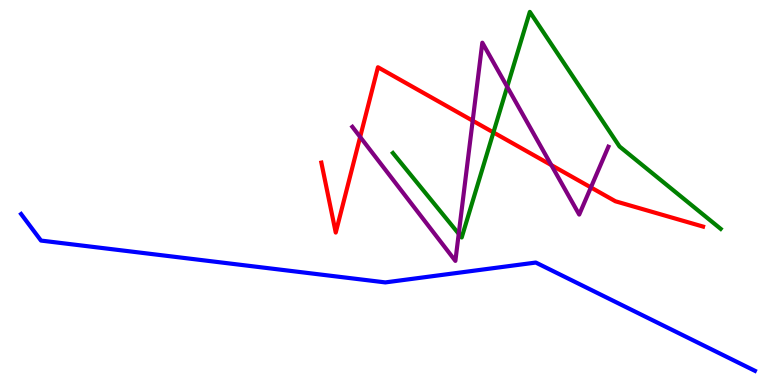[{'lines': ['blue', 'red'], 'intersections': []}, {'lines': ['green', 'red'], 'intersections': [{'x': 6.37, 'y': 6.56}]}, {'lines': ['purple', 'red'], 'intersections': [{'x': 4.65, 'y': 6.44}, {'x': 6.1, 'y': 6.86}, {'x': 7.11, 'y': 5.71}, {'x': 7.62, 'y': 5.13}]}, {'lines': ['blue', 'green'], 'intersections': []}, {'lines': ['blue', 'purple'], 'intersections': []}, {'lines': ['green', 'purple'], 'intersections': [{'x': 5.92, 'y': 3.93}, {'x': 6.54, 'y': 7.75}]}]